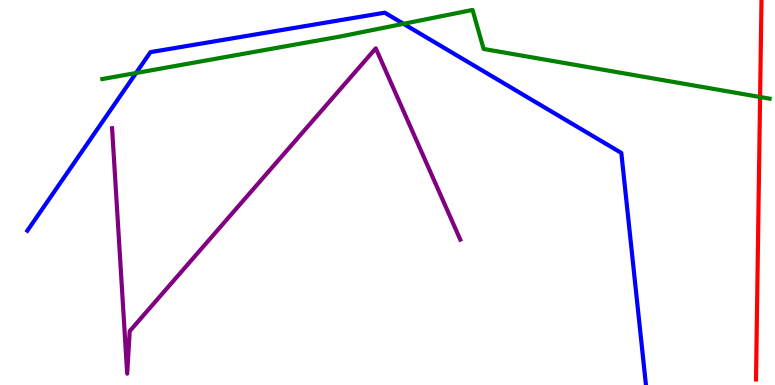[{'lines': ['blue', 'red'], 'intersections': []}, {'lines': ['green', 'red'], 'intersections': [{'x': 9.81, 'y': 7.48}]}, {'lines': ['purple', 'red'], 'intersections': []}, {'lines': ['blue', 'green'], 'intersections': [{'x': 1.76, 'y': 8.1}, {'x': 5.21, 'y': 9.38}]}, {'lines': ['blue', 'purple'], 'intersections': []}, {'lines': ['green', 'purple'], 'intersections': []}]